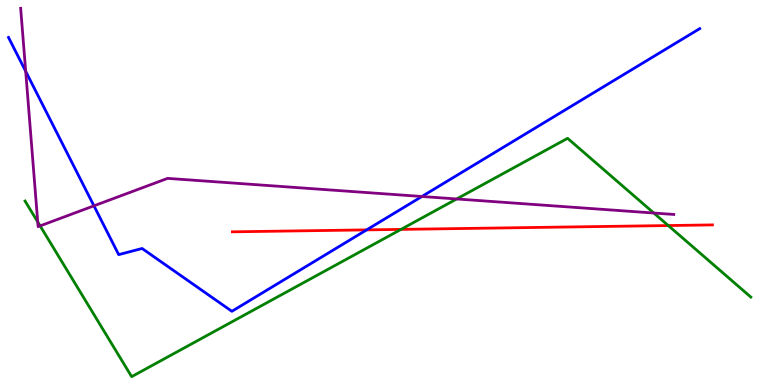[{'lines': ['blue', 'red'], 'intersections': [{'x': 4.73, 'y': 4.03}]}, {'lines': ['green', 'red'], 'intersections': [{'x': 5.17, 'y': 4.04}, {'x': 8.62, 'y': 4.14}]}, {'lines': ['purple', 'red'], 'intersections': []}, {'lines': ['blue', 'green'], 'intersections': []}, {'lines': ['blue', 'purple'], 'intersections': [{'x': 0.332, 'y': 8.15}, {'x': 1.21, 'y': 4.65}, {'x': 5.44, 'y': 4.9}]}, {'lines': ['green', 'purple'], 'intersections': [{'x': 0.487, 'y': 4.24}, {'x': 0.518, 'y': 4.13}, {'x': 5.89, 'y': 4.83}, {'x': 8.44, 'y': 4.47}]}]